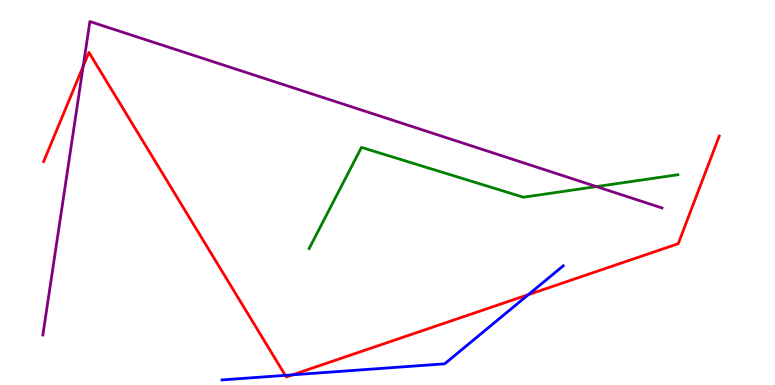[{'lines': ['blue', 'red'], 'intersections': [{'x': 3.68, 'y': 0.251}, {'x': 3.77, 'y': 0.264}, {'x': 6.82, 'y': 2.35}]}, {'lines': ['green', 'red'], 'intersections': []}, {'lines': ['purple', 'red'], 'intersections': [{'x': 1.07, 'y': 8.28}]}, {'lines': ['blue', 'green'], 'intersections': []}, {'lines': ['blue', 'purple'], 'intersections': []}, {'lines': ['green', 'purple'], 'intersections': [{'x': 7.7, 'y': 5.15}]}]